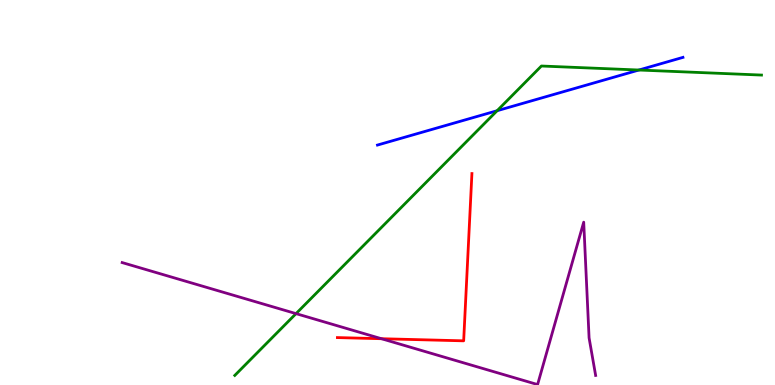[{'lines': ['blue', 'red'], 'intersections': []}, {'lines': ['green', 'red'], 'intersections': []}, {'lines': ['purple', 'red'], 'intersections': [{'x': 4.92, 'y': 1.2}]}, {'lines': ['blue', 'green'], 'intersections': [{'x': 6.41, 'y': 7.12}, {'x': 8.24, 'y': 8.18}]}, {'lines': ['blue', 'purple'], 'intersections': []}, {'lines': ['green', 'purple'], 'intersections': [{'x': 3.82, 'y': 1.85}]}]